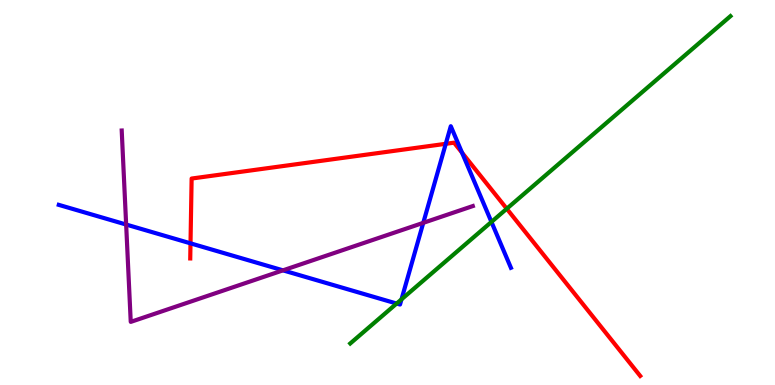[{'lines': ['blue', 'red'], 'intersections': [{'x': 2.46, 'y': 3.68}, {'x': 5.75, 'y': 6.26}, {'x': 5.96, 'y': 6.03}]}, {'lines': ['green', 'red'], 'intersections': [{'x': 6.54, 'y': 4.58}]}, {'lines': ['purple', 'red'], 'intersections': []}, {'lines': ['blue', 'green'], 'intersections': [{'x': 5.12, 'y': 2.12}, {'x': 5.18, 'y': 2.22}, {'x': 6.34, 'y': 4.24}]}, {'lines': ['blue', 'purple'], 'intersections': [{'x': 1.63, 'y': 4.17}, {'x': 3.65, 'y': 2.98}, {'x': 5.46, 'y': 4.21}]}, {'lines': ['green', 'purple'], 'intersections': []}]